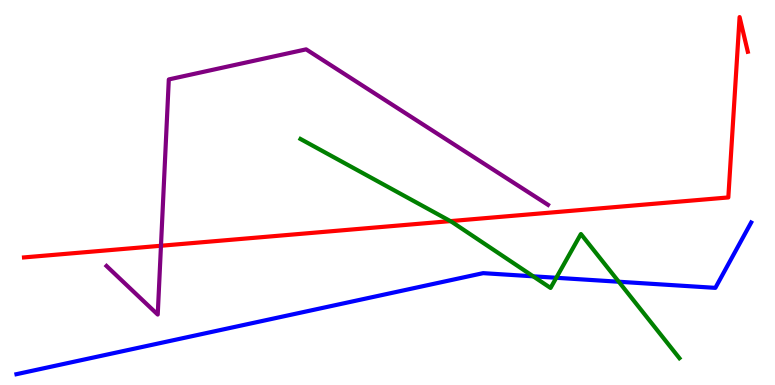[{'lines': ['blue', 'red'], 'intersections': []}, {'lines': ['green', 'red'], 'intersections': [{'x': 5.81, 'y': 4.26}]}, {'lines': ['purple', 'red'], 'intersections': [{'x': 2.08, 'y': 3.62}]}, {'lines': ['blue', 'green'], 'intersections': [{'x': 6.88, 'y': 2.82}, {'x': 7.18, 'y': 2.78}, {'x': 7.98, 'y': 2.68}]}, {'lines': ['blue', 'purple'], 'intersections': []}, {'lines': ['green', 'purple'], 'intersections': []}]